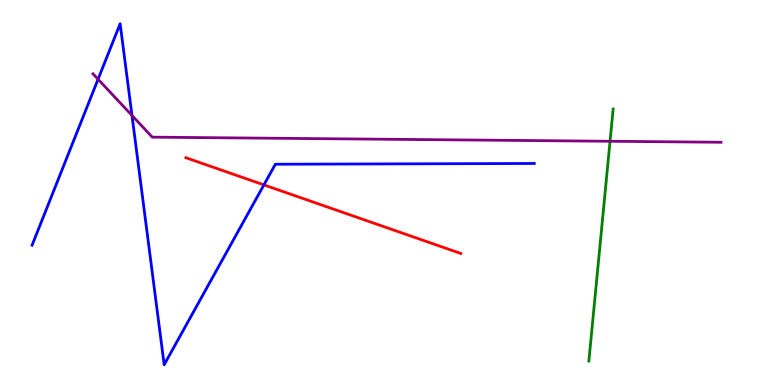[{'lines': ['blue', 'red'], 'intersections': [{'x': 3.41, 'y': 5.2}]}, {'lines': ['green', 'red'], 'intersections': []}, {'lines': ['purple', 'red'], 'intersections': []}, {'lines': ['blue', 'green'], 'intersections': []}, {'lines': ['blue', 'purple'], 'intersections': [{'x': 1.27, 'y': 7.94}, {'x': 1.7, 'y': 7.0}]}, {'lines': ['green', 'purple'], 'intersections': [{'x': 7.87, 'y': 6.33}]}]